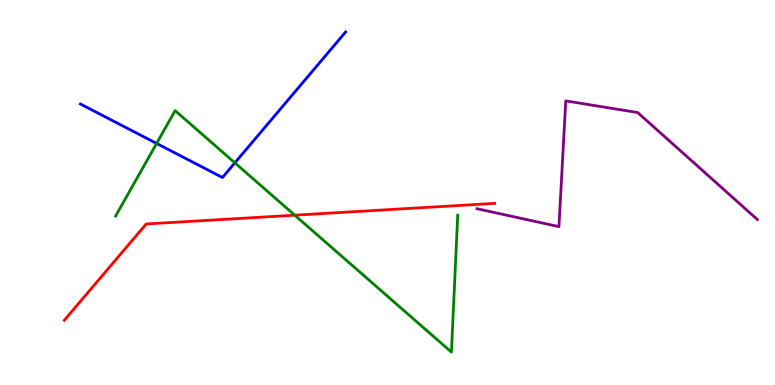[{'lines': ['blue', 'red'], 'intersections': []}, {'lines': ['green', 'red'], 'intersections': [{'x': 3.8, 'y': 4.41}]}, {'lines': ['purple', 'red'], 'intersections': []}, {'lines': ['blue', 'green'], 'intersections': [{'x': 2.02, 'y': 6.27}, {'x': 3.03, 'y': 5.77}]}, {'lines': ['blue', 'purple'], 'intersections': []}, {'lines': ['green', 'purple'], 'intersections': []}]